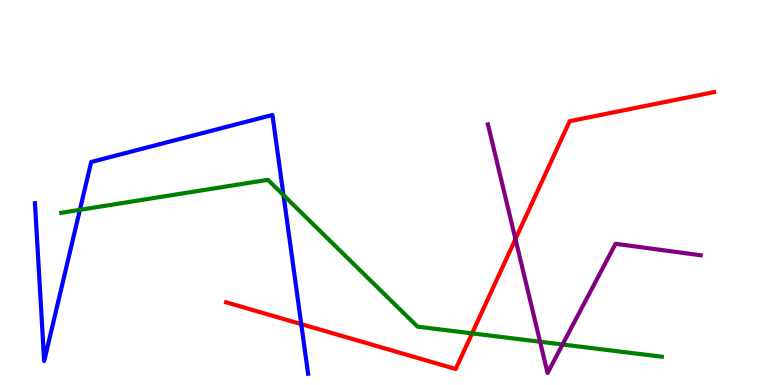[{'lines': ['blue', 'red'], 'intersections': [{'x': 3.89, 'y': 1.58}]}, {'lines': ['green', 'red'], 'intersections': [{'x': 6.09, 'y': 1.34}]}, {'lines': ['purple', 'red'], 'intersections': [{'x': 6.65, 'y': 3.79}]}, {'lines': ['blue', 'green'], 'intersections': [{'x': 1.03, 'y': 4.55}, {'x': 3.66, 'y': 4.93}]}, {'lines': ['blue', 'purple'], 'intersections': []}, {'lines': ['green', 'purple'], 'intersections': [{'x': 6.97, 'y': 1.12}, {'x': 7.26, 'y': 1.05}]}]